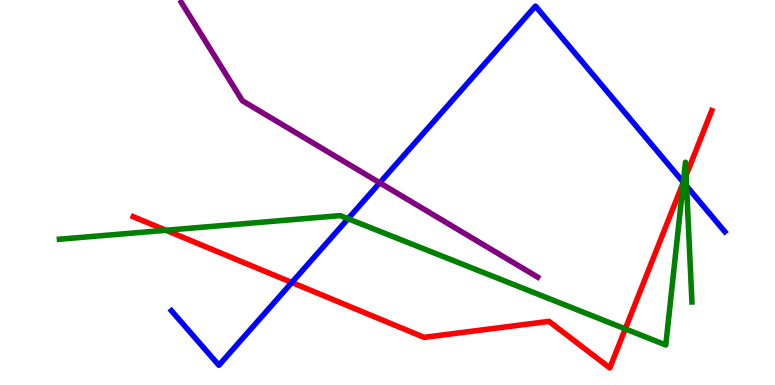[{'lines': ['blue', 'red'], 'intersections': [{'x': 3.77, 'y': 2.66}, {'x': 8.82, 'y': 5.27}]}, {'lines': ['green', 'red'], 'intersections': [{'x': 2.14, 'y': 4.02}, {'x': 8.07, 'y': 1.46}, {'x': 8.82, 'y': 5.26}, {'x': 8.85, 'y': 5.44}]}, {'lines': ['purple', 'red'], 'intersections': []}, {'lines': ['blue', 'green'], 'intersections': [{'x': 4.49, 'y': 4.32}, {'x': 8.82, 'y': 5.27}, {'x': 8.86, 'y': 5.17}]}, {'lines': ['blue', 'purple'], 'intersections': [{'x': 4.9, 'y': 5.25}]}, {'lines': ['green', 'purple'], 'intersections': []}]